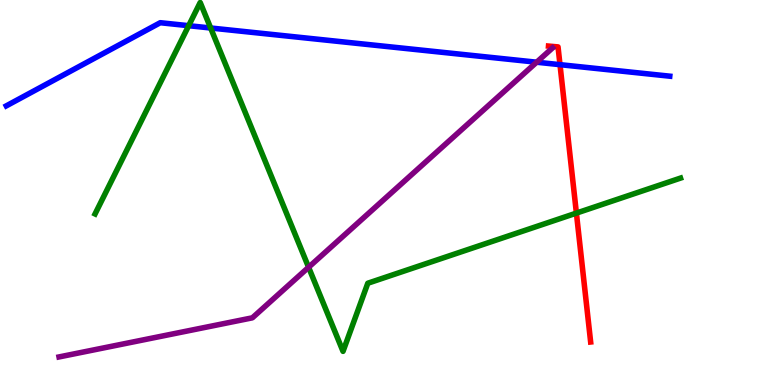[{'lines': ['blue', 'red'], 'intersections': [{'x': 7.23, 'y': 8.32}]}, {'lines': ['green', 'red'], 'intersections': [{'x': 7.44, 'y': 4.46}]}, {'lines': ['purple', 'red'], 'intersections': []}, {'lines': ['blue', 'green'], 'intersections': [{'x': 2.43, 'y': 9.33}, {'x': 2.72, 'y': 9.27}]}, {'lines': ['blue', 'purple'], 'intersections': [{'x': 6.92, 'y': 8.38}]}, {'lines': ['green', 'purple'], 'intersections': [{'x': 3.98, 'y': 3.06}]}]